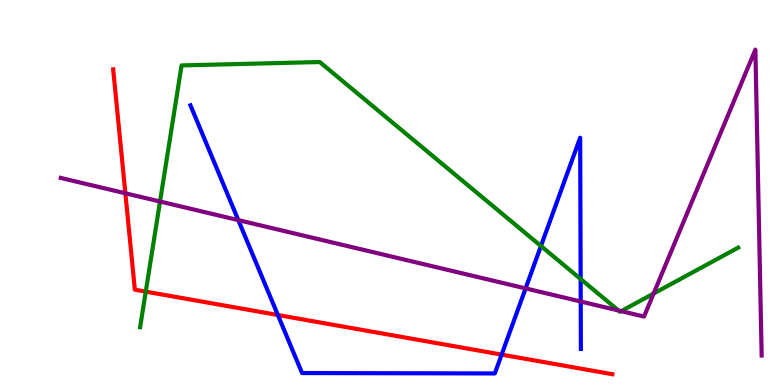[{'lines': ['blue', 'red'], 'intersections': [{'x': 3.59, 'y': 1.82}, {'x': 6.47, 'y': 0.789}]}, {'lines': ['green', 'red'], 'intersections': [{'x': 1.88, 'y': 2.43}]}, {'lines': ['purple', 'red'], 'intersections': [{'x': 1.62, 'y': 4.98}]}, {'lines': ['blue', 'green'], 'intersections': [{'x': 6.98, 'y': 3.61}, {'x': 7.49, 'y': 2.75}]}, {'lines': ['blue', 'purple'], 'intersections': [{'x': 3.08, 'y': 4.28}, {'x': 6.78, 'y': 2.51}, {'x': 7.49, 'y': 2.17}]}, {'lines': ['green', 'purple'], 'intersections': [{'x': 2.06, 'y': 4.77}, {'x': 7.98, 'y': 1.94}, {'x': 8.02, 'y': 1.92}, {'x': 8.43, 'y': 2.38}]}]